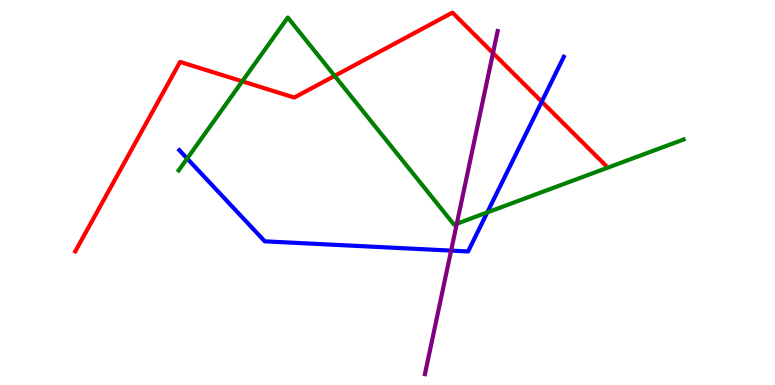[{'lines': ['blue', 'red'], 'intersections': [{'x': 6.99, 'y': 7.36}]}, {'lines': ['green', 'red'], 'intersections': [{'x': 3.13, 'y': 7.89}, {'x': 4.32, 'y': 8.03}]}, {'lines': ['purple', 'red'], 'intersections': [{'x': 6.36, 'y': 8.62}]}, {'lines': ['blue', 'green'], 'intersections': [{'x': 2.42, 'y': 5.88}, {'x': 6.29, 'y': 4.48}]}, {'lines': ['blue', 'purple'], 'intersections': [{'x': 5.82, 'y': 3.49}]}, {'lines': ['green', 'purple'], 'intersections': [{'x': 5.89, 'y': 4.19}]}]